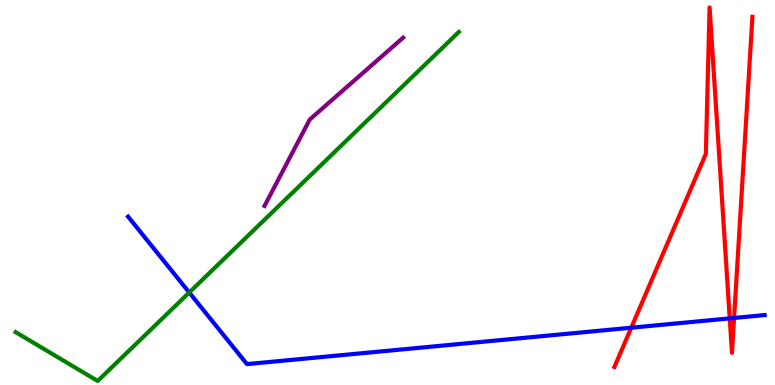[{'lines': ['blue', 'red'], 'intersections': [{'x': 8.15, 'y': 1.49}, {'x': 9.42, 'y': 1.73}, {'x': 9.47, 'y': 1.74}]}, {'lines': ['green', 'red'], 'intersections': []}, {'lines': ['purple', 'red'], 'intersections': []}, {'lines': ['blue', 'green'], 'intersections': [{'x': 2.44, 'y': 2.4}]}, {'lines': ['blue', 'purple'], 'intersections': []}, {'lines': ['green', 'purple'], 'intersections': []}]